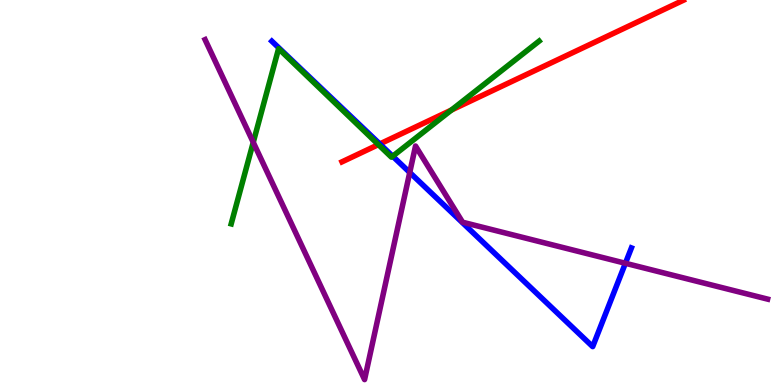[{'lines': ['blue', 'red'], 'intersections': [{'x': 4.9, 'y': 6.26}]}, {'lines': ['green', 'red'], 'intersections': [{'x': 4.88, 'y': 6.24}, {'x': 5.82, 'y': 7.14}]}, {'lines': ['purple', 'red'], 'intersections': []}, {'lines': ['blue', 'green'], 'intersections': [{'x': 5.07, 'y': 5.94}]}, {'lines': ['blue', 'purple'], 'intersections': [{'x': 5.29, 'y': 5.52}, {'x': 8.07, 'y': 3.16}]}, {'lines': ['green', 'purple'], 'intersections': [{'x': 3.27, 'y': 6.3}]}]